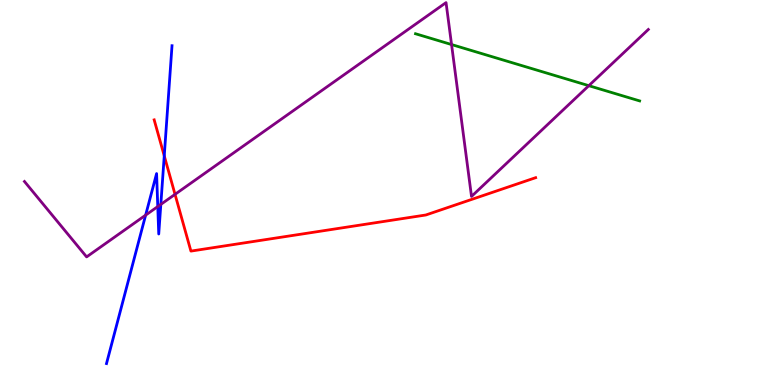[{'lines': ['blue', 'red'], 'intersections': [{'x': 2.12, 'y': 5.95}]}, {'lines': ['green', 'red'], 'intersections': []}, {'lines': ['purple', 'red'], 'intersections': [{'x': 2.26, 'y': 4.95}]}, {'lines': ['blue', 'green'], 'intersections': []}, {'lines': ['blue', 'purple'], 'intersections': [{'x': 1.88, 'y': 4.41}, {'x': 2.04, 'y': 4.63}, {'x': 2.08, 'y': 4.69}]}, {'lines': ['green', 'purple'], 'intersections': [{'x': 5.83, 'y': 8.84}, {'x': 7.6, 'y': 7.77}]}]